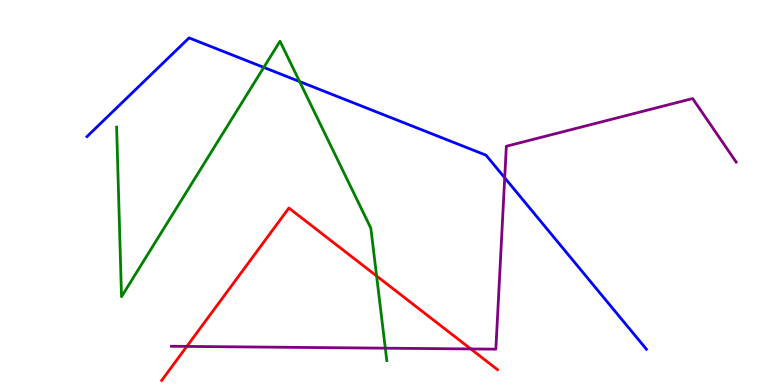[{'lines': ['blue', 'red'], 'intersections': []}, {'lines': ['green', 'red'], 'intersections': [{'x': 4.86, 'y': 2.83}]}, {'lines': ['purple', 'red'], 'intersections': [{'x': 2.41, 'y': 1.0}, {'x': 6.07, 'y': 0.937}]}, {'lines': ['blue', 'green'], 'intersections': [{'x': 3.4, 'y': 8.25}, {'x': 3.87, 'y': 7.88}]}, {'lines': ['blue', 'purple'], 'intersections': [{'x': 6.51, 'y': 5.38}]}, {'lines': ['green', 'purple'], 'intersections': [{'x': 4.97, 'y': 0.956}]}]